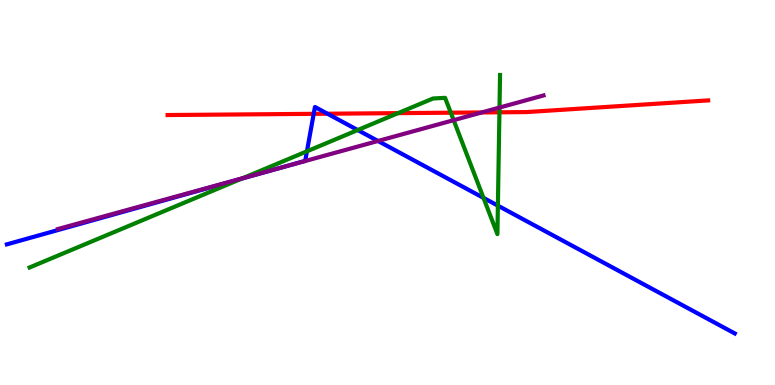[{'lines': ['blue', 'red'], 'intersections': [{'x': 4.05, 'y': 7.04}, {'x': 4.23, 'y': 7.05}]}, {'lines': ['green', 'red'], 'intersections': [{'x': 5.14, 'y': 7.06}, {'x': 5.82, 'y': 7.07}, {'x': 6.44, 'y': 7.08}]}, {'lines': ['purple', 'red'], 'intersections': [{'x': 6.22, 'y': 7.08}]}, {'lines': ['blue', 'green'], 'intersections': [{'x': 3.12, 'y': 5.36}, {'x': 3.96, 'y': 6.07}, {'x': 4.62, 'y': 6.62}, {'x': 6.24, 'y': 4.86}, {'x': 6.42, 'y': 4.66}]}, {'lines': ['blue', 'purple'], 'intersections': [{'x': 3.54, 'y': 5.6}, {'x': 4.88, 'y': 6.34}]}, {'lines': ['green', 'purple'], 'intersections': [{'x': 3.13, 'y': 5.37}, {'x': 5.85, 'y': 6.88}, {'x': 6.45, 'y': 7.21}]}]